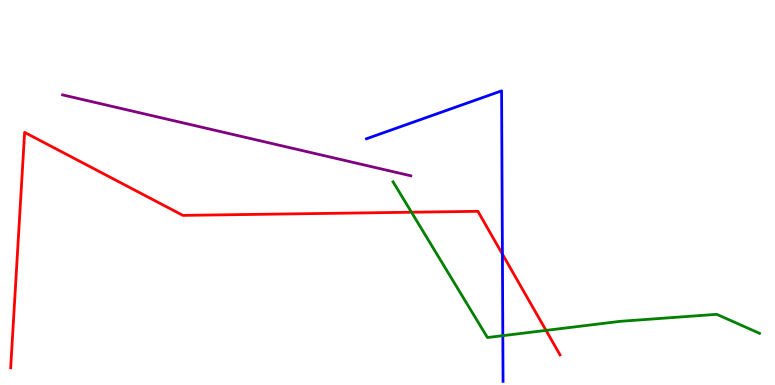[{'lines': ['blue', 'red'], 'intersections': [{'x': 6.48, 'y': 3.4}]}, {'lines': ['green', 'red'], 'intersections': [{'x': 5.31, 'y': 4.49}, {'x': 7.05, 'y': 1.42}]}, {'lines': ['purple', 'red'], 'intersections': []}, {'lines': ['blue', 'green'], 'intersections': [{'x': 6.49, 'y': 1.28}]}, {'lines': ['blue', 'purple'], 'intersections': []}, {'lines': ['green', 'purple'], 'intersections': []}]